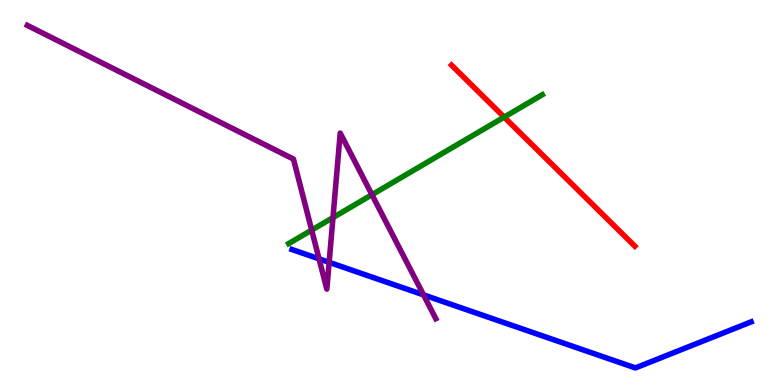[{'lines': ['blue', 'red'], 'intersections': []}, {'lines': ['green', 'red'], 'intersections': [{'x': 6.51, 'y': 6.96}]}, {'lines': ['purple', 'red'], 'intersections': []}, {'lines': ['blue', 'green'], 'intersections': []}, {'lines': ['blue', 'purple'], 'intersections': [{'x': 4.12, 'y': 3.28}, {'x': 4.25, 'y': 3.19}, {'x': 5.46, 'y': 2.34}]}, {'lines': ['green', 'purple'], 'intersections': [{'x': 4.02, 'y': 4.02}, {'x': 4.3, 'y': 4.35}, {'x': 4.8, 'y': 4.94}]}]